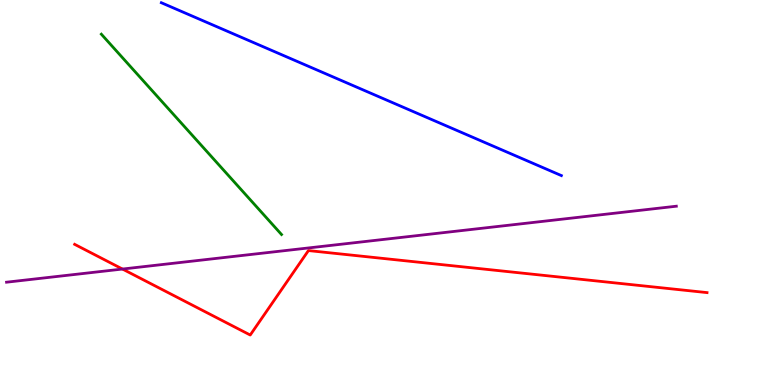[{'lines': ['blue', 'red'], 'intersections': []}, {'lines': ['green', 'red'], 'intersections': []}, {'lines': ['purple', 'red'], 'intersections': [{'x': 1.58, 'y': 3.01}]}, {'lines': ['blue', 'green'], 'intersections': []}, {'lines': ['blue', 'purple'], 'intersections': []}, {'lines': ['green', 'purple'], 'intersections': []}]